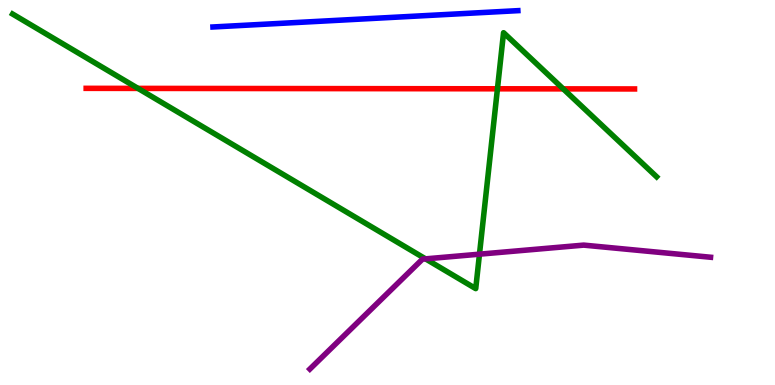[{'lines': ['blue', 'red'], 'intersections': []}, {'lines': ['green', 'red'], 'intersections': [{'x': 1.78, 'y': 7.7}, {'x': 6.42, 'y': 7.69}, {'x': 7.27, 'y': 7.69}]}, {'lines': ['purple', 'red'], 'intersections': []}, {'lines': ['blue', 'green'], 'intersections': []}, {'lines': ['blue', 'purple'], 'intersections': []}, {'lines': ['green', 'purple'], 'intersections': [{'x': 5.49, 'y': 3.28}, {'x': 6.19, 'y': 3.4}]}]